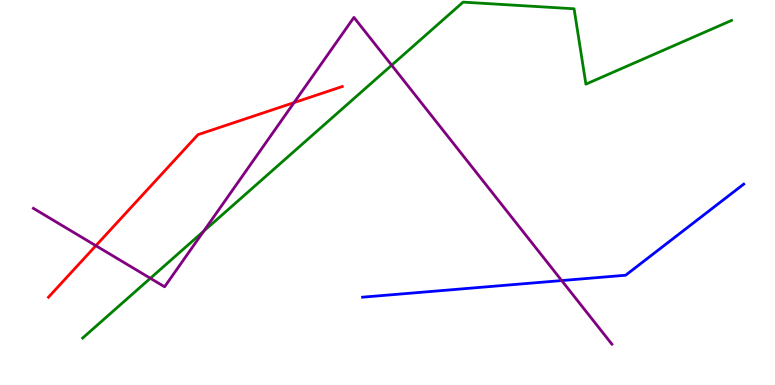[{'lines': ['blue', 'red'], 'intersections': []}, {'lines': ['green', 'red'], 'intersections': []}, {'lines': ['purple', 'red'], 'intersections': [{'x': 1.24, 'y': 3.62}, {'x': 3.79, 'y': 7.33}]}, {'lines': ['blue', 'green'], 'intersections': []}, {'lines': ['blue', 'purple'], 'intersections': [{'x': 7.25, 'y': 2.71}]}, {'lines': ['green', 'purple'], 'intersections': [{'x': 1.94, 'y': 2.77}, {'x': 2.63, 'y': 3.99}, {'x': 5.05, 'y': 8.31}]}]